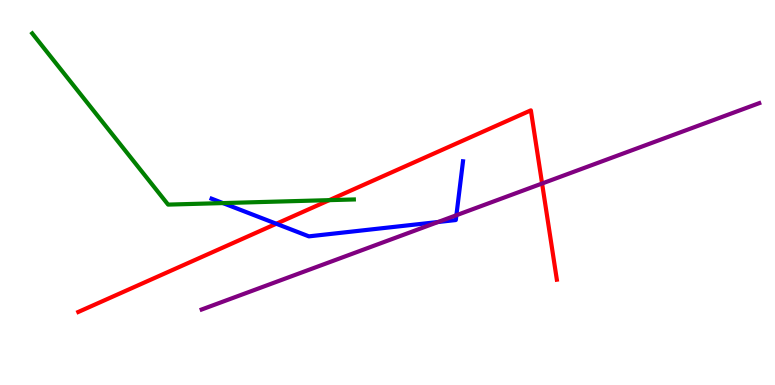[{'lines': ['blue', 'red'], 'intersections': [{'x': 3.57, 'y': 4.19}]}, {'lines': ['green', 'red'], 'intersections': [{'x': 4.25, 'y': 4.8}]}, {'lines': ['purple', 'red'], 'intersections': [{'x': 6.99, 'y': 5.23}]}, {'lines': ['blue', 'green'], 'intersections': [{'x': 2.88, 'y': 4.73}]}, {'lines': ['blue', 'purple'], 'intersections': [{'x': 5.65, 'y': 4.23}, {'x': 5.89, 'y': 4.41}]}, {'lines': ['green', 'purple'], 'intersections': []}]